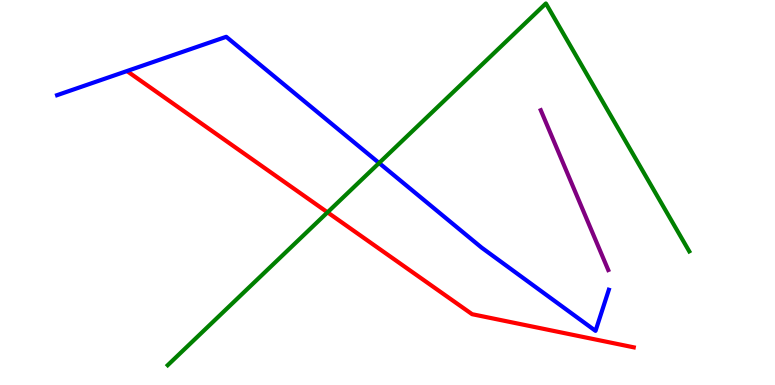[{'lines': ['blue', 'red'], 'intersections': []}, {'lines': ['green', 'red'], 'intersections': [{'x': 4.23, 'y': 4.48}]}, {'lines': ['purple', 'red'], 'intersections': []}, {'lines': ['blue', 'green'], 'intersections': [{'x': 4.89, 'y': 5.77}]}, {'lines': ['blue', 'purple'], 'intersections': []}, {'lines': ['green', 'purple'], 'intersections': []}]